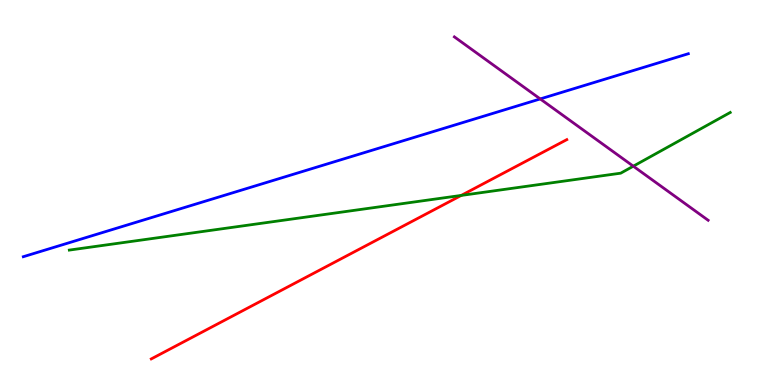[{'lines': ['blue', 'red'], 'intersections': []}, {'lines': ['green', 'red'], 'intersections': [{'x': 5.95, 'y': 4.92}]}, {'lines': ['purple', 'red'], 'intersections': []}, {'lines': ['blue', 'green'], 'intersections': []}, {'lines': ['blue', 'purple'], 'intersections': [{'x': 6.97, 'y': 7.43}]}, {'lines': ['green', 'purple'], 'intersections': [{'x': 8.17, 'y': 5.68}]}]